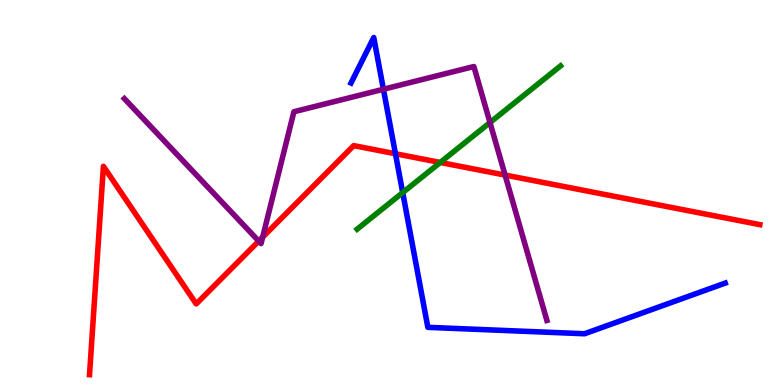[{'lines': ['blue', 'red'], 'intersections': [{'x': 5.1, 'y': 6.01}]}, {'lines': ['green', 'red'], 'intersections': [{'x': 5.68, 'y': 5.78}]}, {'lines': ['purple', 'red'], 'intersections': [{'x': 3.34, 'y': 3.74}, {'x': 3.39, 'y': 3.84}, {'x': 6.52, 'y': 5.45}]}, {'lines': ['blue', 'green'], 'intersections': [{'x': 5.2, 'y': 5.0}]}, {'lines': ['blue', 'purple'], 'intersections': [{'x': 4.95, 'y': 7.68}]}, {'lines': ['green', 'purple'], 'intersections': [{'x': 6.32, 'y': 6.82}]}]